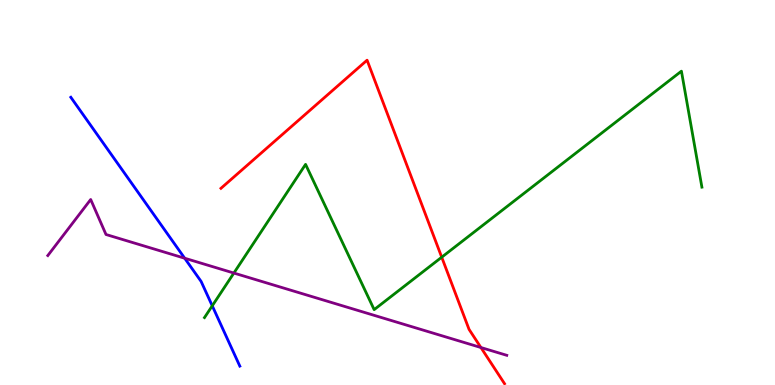[{'lines': ['blue', 'red'], 'intersections': []}, {'lines': ['green', 'red'], 'intersections': [{'x': 5.7, 'y': 3.32}]}, {'lines': ['purple', 'red'], 'intersections': [{'x': 6.21, 'y': 0.973}]}, {'lines': ['blue', 'green'], 'intersections': [{'x': 2.74, 'y': 2.06}]}, {'lines': ['blue', 'purple'], 'intersections': [{'x': 2.38, 'y': 3.29}]}, {'lines': ['green', 'purple'], 'intersections': [{'x': 3.02, 'y': 2.91}]}]